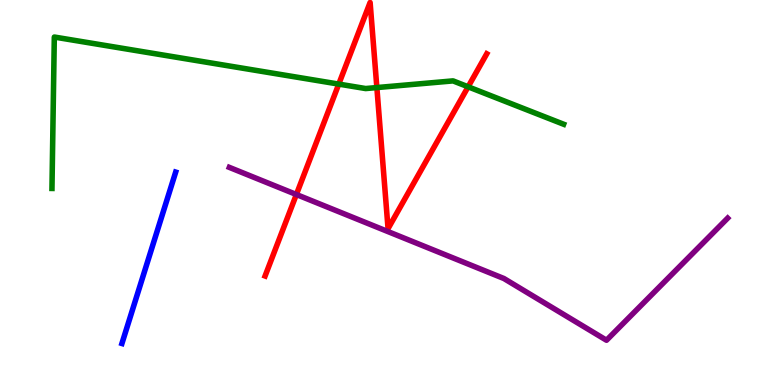[{'lines': ['blue', 'red'], 'intersections': []}, {'lines': ['green', 'red'], 'intersections': [{'x': 4.37, 'y': 7.82}, {'x': 4.86, 'y': 7.73}, {'x': 6.04, 'y': 7.75}]}, {'lines': ['purple', 'red'], 'intersections': [{'x': 3.82, 'y': 4.95}]}, {'lines': ['blue', 'green'], 'intersections': []}, {'lines': ['blue', 'purple'], 'intersections': []}, {'lines': ['green', 'purple'], 'intersections': []}]